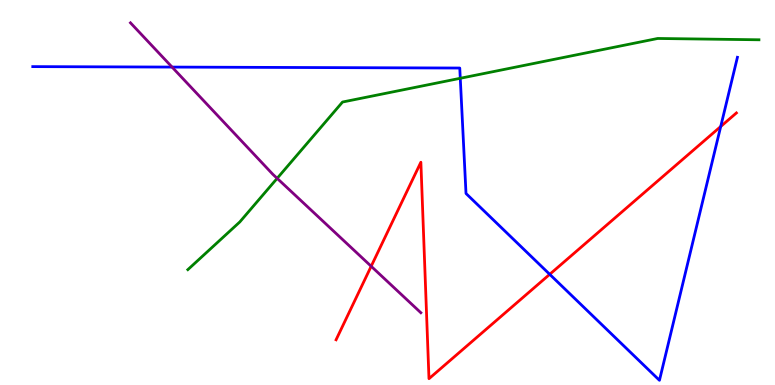[{'lines': ['blue', 'red'], 'intersections': [{'x': 7.09, 'y': 2.87}, {'x': 9.3, 'y': 6.71}]}, {'lines': ['green', 'red'], 'intersections': []}, {'lines': ['purple', 'red'], 'intersections': [{'x': 4.79, 'y': 3.08}]}, {'lines': ['blue', 'green'], 'intersections': [{'x': 5.94, 'y': 7.97}]}, {'lines': ['blue', 'purple'], 'intersections': [{'x': 2.22, 'y': 8.26}]}, {'lines': ['green', 'purple'], 'intersections': [{'x': 3.58, 'y': 5.37}]}]